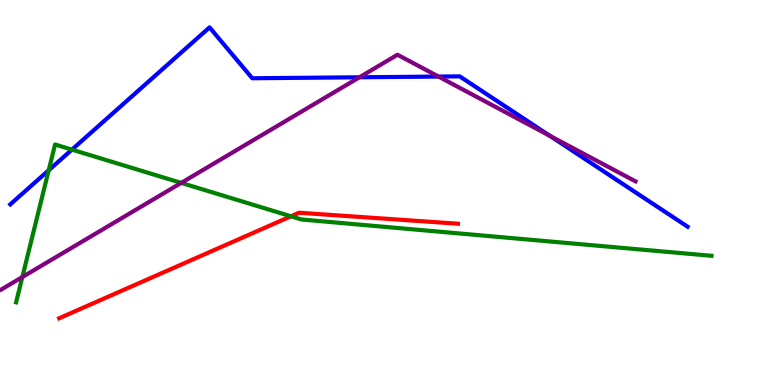[{'lines': ['blue', 'red'], 'intersections': []}, {'lines': ['green', 'red'], 'intersections': [{'x': 3.75, 'y': 4.38}]}, {'lines': ['purple', 'red'], 'intersections': []}, {'lines': ['blue', 'green'], 'intersections': [{'x': 0.628, 'y': 5.58}, {'x': 0.928, 'y': 6.11}]}, {'lines': ['blue', 'purple'], 'intersections': [{'x': 4.64, 'y': 7.99}, {'x': 5.66, 'y': 8.01}, {'x': 7.09, 'y': 6.48}]}, {'lines': ['green', 'purple'], 'intersections': [{'x': 0.288, 'y': 2.8}, {'x': 2.34, 'y': 5.25}]}]